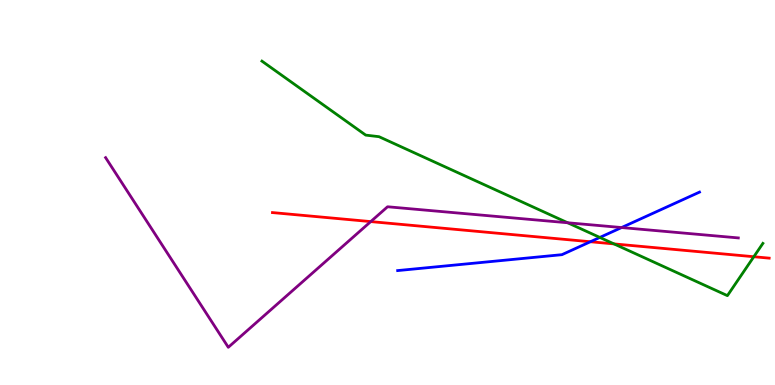[{'lines': ['blue', 'red'], 'intersections': [{'x': 7.62, 'y': 3.72}]}, {'lines': ['green', 'red'], 'intersections': [{'x': 7.92, 'y': 3.66}, {'x': 9.73, 'y': 3.33}]}, {'lines': ['purple', 'red'], 'intersections': [{'x': 4.78, 'y': 4.24}]}, {'lines': ['blue', 'green'], 'intersections': [{'x': 7.74, 'y': 3.83}]}, {'lines': ['blue', 'purple'], 'intersections': [{'x': 8.02, 'y': 4.09}]}, {'lines': ['green', 'purple'], 'intersections': [{'x': 7.32, 'y': 4.21}]}]